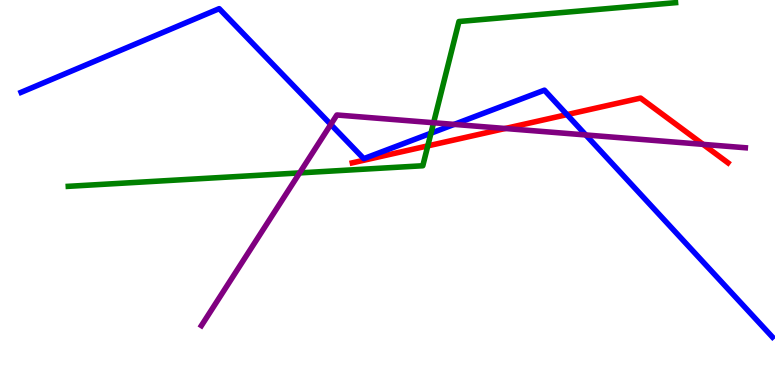[{'lines': ['blue', 'red'], 'intersections': [{'x': 7.32, 'y': 7.02}]}, {'lines': ['green', 'red'], 'intersections': [{'x': 5.52, 'y': 6.21}]}, {'lines': ['purple', 'red'], 'intersections': [{'x': 6.52, 'y': 6.66}, {'x': 9.07, 'y': 6.25}]}, {'lines': ['blue', 'green'], 'intersections': [{'x': 5.56, 'y': 6.54}]}, {'lines': ['blue', 'purple'], 'intersections': [{'x': 4.27, 'y': 6.77}, {'x': 5.86, 'y': 6.77}, {'x': 7.56, 'y': 6.49}]}, {'lines': ['green', 'purple'], 'intersections': [{'x': 3.87, 'y': 5.51}, {'x': 5.59, 'y': 6.81}]}]